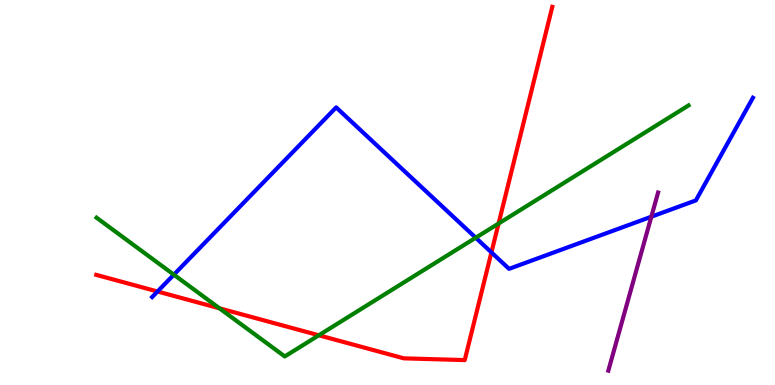[{'lines': ['blue', 'red'], 'intersections': [{'x': 2.03, 'y': 2.43}, {'x': 6.34, 'y': 3.44}]}, {'lines': ['green', 'red'], 'intersections': [{'x': 2.83, 'y': 1.99}, {'x': 4.11, 'y': 1.29}, {'x': 6.43, 'y': 4.19}]}, {'lines': ['purple', 'red'], 'intersections': []}, {'lines': ['blue', 'green'], 'intersections': [{'x': 2.24, 'y': 2.87}, {'x': 6.14, 'y': 3.83}]}, {'lines': ['blue', 'purple'], 'intersections': [{'x': 8.4, 'y': 4.37}]}, {'lines': ['green', 'purple'], 'intersections': []}]